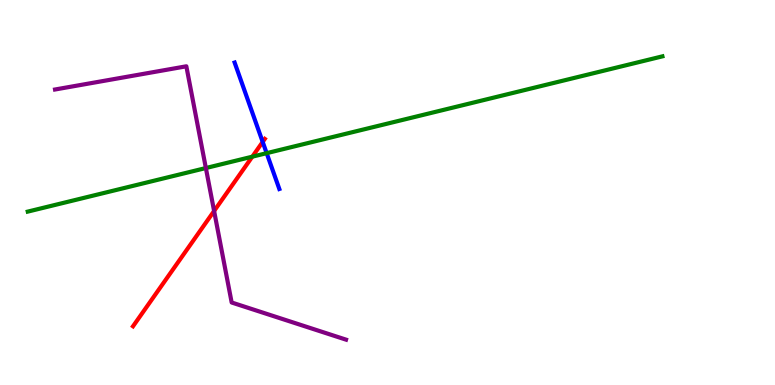[{'lines': ['blue', 'red'], 'intersections': [{'x': 3.39, 'y': 6.31}]}, {'lines': ['green', 'red'], 'intersections': [{'x': 3.26, 'y': 5.93}]}, {'lines': ['purple', 'red'], 'intersections': [{'x': 2.76, 'y': 4.52}]}, {'lines': ['blue', 'green'], 'intersections': [{'x': 3.44, 'y': 6.02}]}, {'lines': ['blue', 'purple'], 'intersections': []}, {'lines': ['green', 'purple'], 'intersections': [{'x': 2.66, 'y': 5.64}]}]